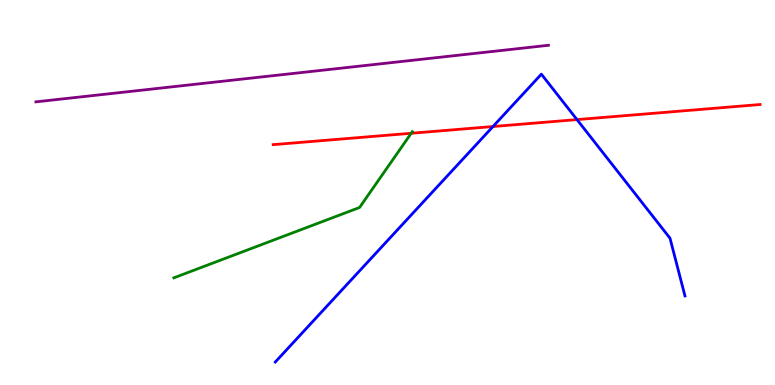[{'lines': ['blue', 'red'], 'intersections': [{'x': 6.36, 'y': 6.71}, {'x': 7.45, 'y': 6.89}]}, {'lines': ['green', 'red'], 'intersections': [{'x': 5.31, 'y': 6.54}]}, {'lines': ['purple', 'red'], 'intersections': []}, {'lines': ['blue', 'green'], 'intersections': []}, {'lines': ['blue', 'purple'], 'intersections': []}, {'lines': ['green', 'purple'], 'intersections': []}]